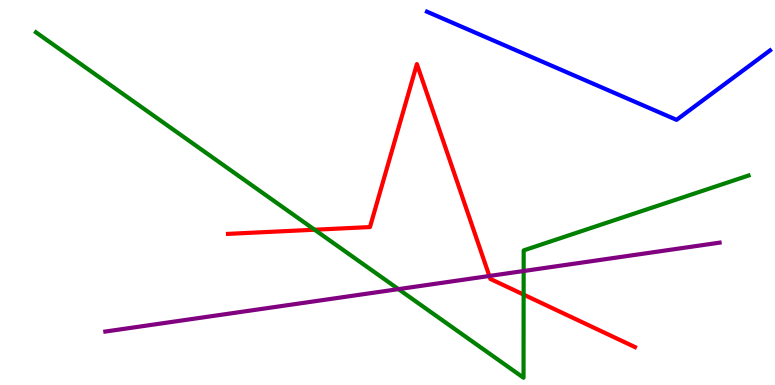[{'lines': ['blue', 'red'], 'intersections': []}, {'lines': ['green', 'red'], 'intersections': [{'x': 4.06, 'y': 4.03}, {'x': 6.76, 'y': 2.35}]}, {'lines': ['purple', 'red'], 'intersections': [{'x': 6.31, 'y': 2.83}]}, {'lines': ['blue', 'green'], 'intersections': []}, {'lines': ['blue', 'purple'], 'intersections': []}, {'lines': ['green', 'purple'], 'intersections': [{'x': 5.14, 'y': 2.49}, {'x': 6.76, 'y': 2.96}]}]